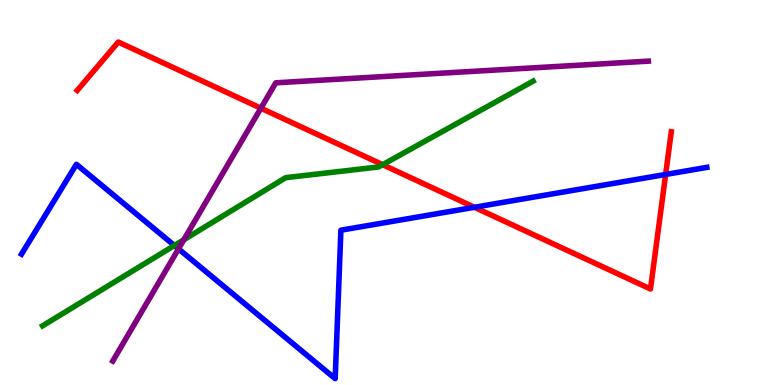[{'lines': ['blue', 'red'], 'intersections': [{'x': 6.12, 'y': 4.62}, {'x': 8.59, 'y': 5.47}]}, {'lines': ['green', 'red'], 'intersections': [{'x': 4.94, 'y': 5.72}]}, {'lines': ['purple', 'red'], 'intersections': [{'x': 3.37, 'y': 7.19}]}, {'lines': ['blue', 'green'], 'intersections': [{'x': 2.25, 'y': 3.62}]}, {'lines': ['blue', 'purple'], 'intersections': [{'x': 2.3, 'y': 3.54}]}, {'lines': ['green', 'purple'], 'intersections': [{'x': 2.37, 'y': 3.77}]}]